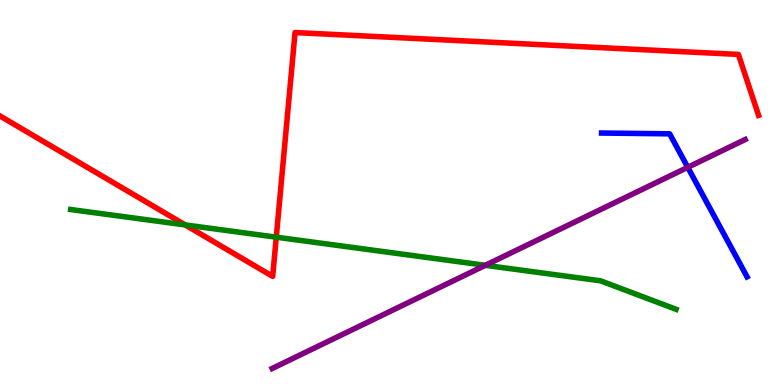[{'lines': ['blue', 'red'], 'intersections': []}, {'lines': ['green', 'red'], 'intersections': [{'x': 2.39, 'y': 4.16}, {'x': 3.56, 'y': 3.84}]}, {'lines': ['purple', 'red'], 'intersections': []}, {'lines': ['blue', 'green'], 'intersections': []}, {'lines': ['blue', 'purple'], 'intersections': [{'x': 8.87, 'y': 5.65}]}, {'lines': ['green', 'purple'], 'intersections': [{'x': 6.26, 'y': 3.11}]}]